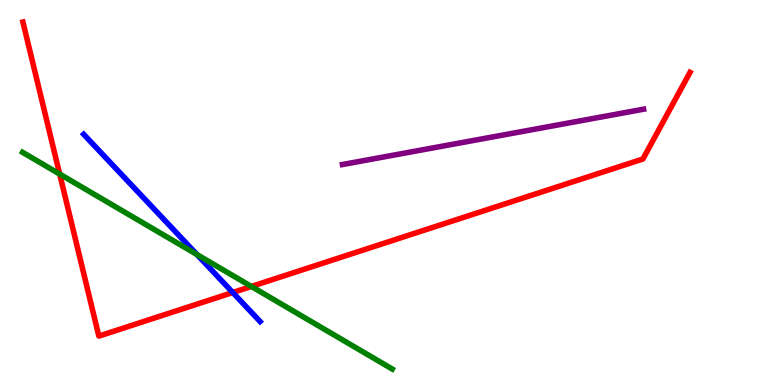[{'lines': ['blue', 'red'], 'intersections': [{'x': 3.0, 'y': 2.4}]}, {'lines': ['green', 'red'], 'intersections': [{'x': 0.77, 'y': 5.48}, {'x': 3.24, 'y': 2.56}]}, {'lines': ['purple', 'red'], 'intersections': []}, {'lines': ['blue', 'green'], 'intersections': [{'x': 2.54, 'y': 3.39}]}, {'lines': ['blue', 'purple'], 'intersections': []}, {'lines': ['green', 'purple'], 'intersections': []}]